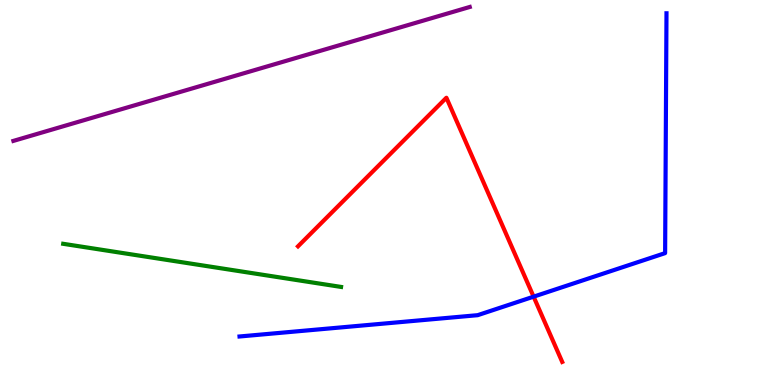[{'lines': ['blue', 'red'], 'intersections': [{'x': 6.89, 'y': 2.29}]}, {'lines': ['green', 'red'], 'intersections': []}, {'lines': ['purple', 'red'], 'intersections': []}, {'lines': ['blue', 'green'], 'intersections': []}, {'lines': ['blue', 'purple'], 'intersections': []}, {'lines': ['green', 'purple'], 'intersections': []}]